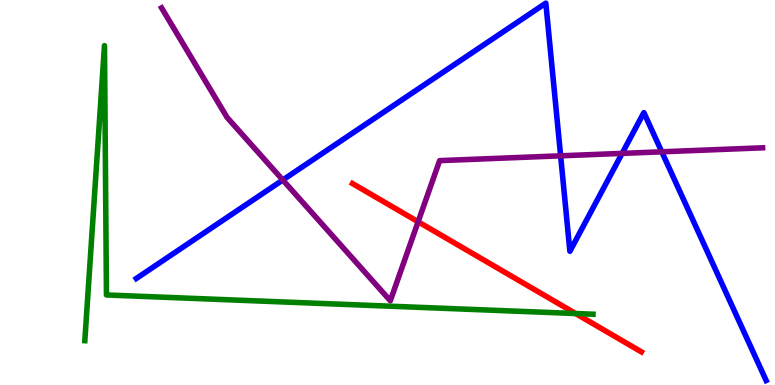[{'lines': ['blue', 'red'], 'intersections': []}, {'lines': ['green', 'red'], 'intersections': [{'x': 7.43, 'y': 1.86}]}, {'lines': ['purple', 'red'], 'intersections': [{'x': 5.4, 'y': 4.24}]}, {'lines': ['blue', 'green'], 'intersections': []}, {'lines': ['blue', 'purple'], 'intersections': [{'x': 3.65, 'y': 5.32}, {'x': 7.23, 'y': 5.95}, {'x': 8.03, 'y': 6.02}, {'x': 8.54, 'y': 6.06}]}, {'lines': ['green', 'purple'], 'intersections': []}]